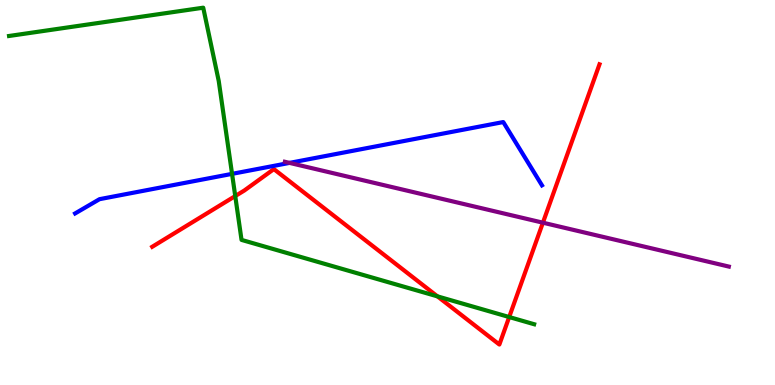[{'lines': ['blue', 'red'], 'intersections': []}, {'lines': ['green', 'red'], 'intersections': [{'x': 3.04, 'y': 4.91}, {'x': 5.64, 'y': 2.3}, {'x': 6.57, 'y': 1.77}]}, {'lines': ['purple', 'red'], 'intersections': [{'x': 7.01, 'y': 4.22}]}, {'lines': ['blue', 'green'], 'intersections': [{'x': 2.99, 'y': 5.48}]}, {'lines': ['blue', 'purple'], 'intersections': [{'x': 3.74, 'y': 5.77}]}, {'lines': ['green', 'purple'], 'intersections': []}]